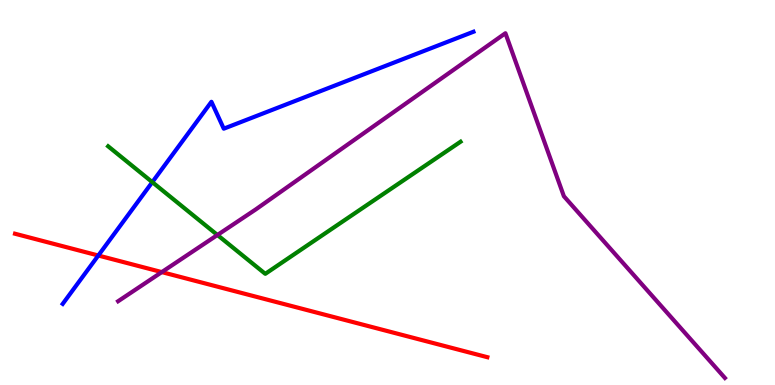[{'lines': ['blue', 'red'], 'intersections': [{'x': 1.27, 'y': 3.36}]}, {'lines': ['green', 'red'], 'intersections': []}, {'lines': ['purple', 'red'], 'intersections': [{'x': 2.09, 'y': 2.93}]}, {'lines': ['blue', 'green'], 'intersections': [{'x': 1.97, 'y': 5.27}]}, {'lines': ['blue', 'purple'], 'intersections': []}, {'lines': ['green', 'purple'], 'intersections': [{'x': 2.81, 'y': 3.9}]}]